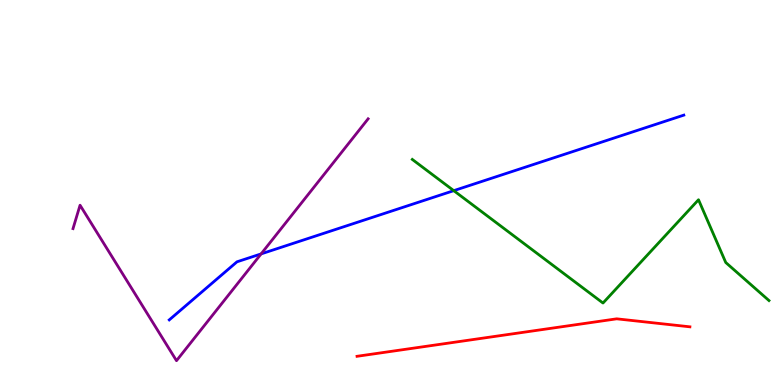[{'lines': ['blue', 'red'], 'intersections': []}, {'lines': ['green', 'red'], 'intersections': []}, {'lines': ['purple', 'red'], 'intersections': []}, {'lines': ['blue', 'green'], 'intersections': [{'x': 5.85, 'y': 5.05}]}, {'lines': ['blue', 'purple'], 'intersections': [{'x': 3.37, 'y': 3.41}]}, {'lines': ['green', 'purple'], 'intersections': []}]